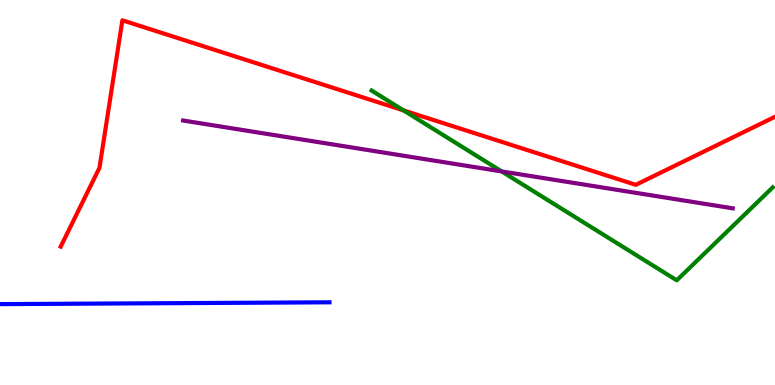[{'lines': ['blue', 'red'], 'intersections': []}, {'lines': ['green', 'red'], 'intersections': [{'x': 5.21, 'y': 7.13}]}, {'lines': ['purple', 'red'], 'intersections': []}, {'lines': ['blue', 'green'], 'intersections': []}, {'lines': ['blue', 'purple'], 'intersections': []}, {'lines': ['green', 'purple'], 'intersections': [{'x': 6.47, 'y': 5.55}]}]